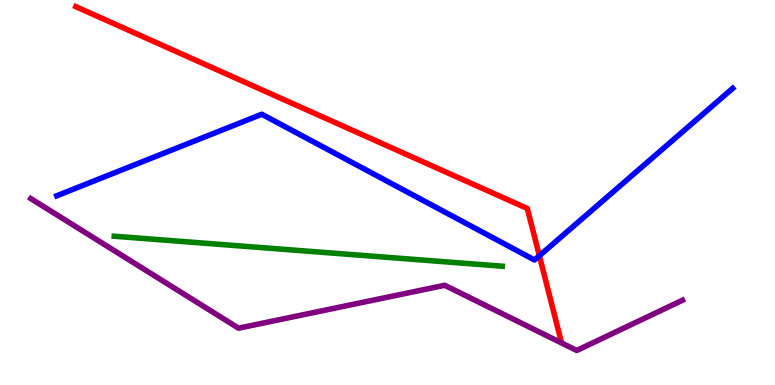[{'lines': ['blue', 'red'], 'intersections': [{'x': 6.96, 'y': 3.36}]}, {'lines': ['green', 'red'], 'intersections': []}, {'lines': ['purple', 'red'], 'intersections': []}, {'lines': ['blue', 'green'], 'intersections': []}, {'lines': ['blue', 'purple'], 'intersections': []}, {'lines': ['green', 'purple'], 'intersections': []}]